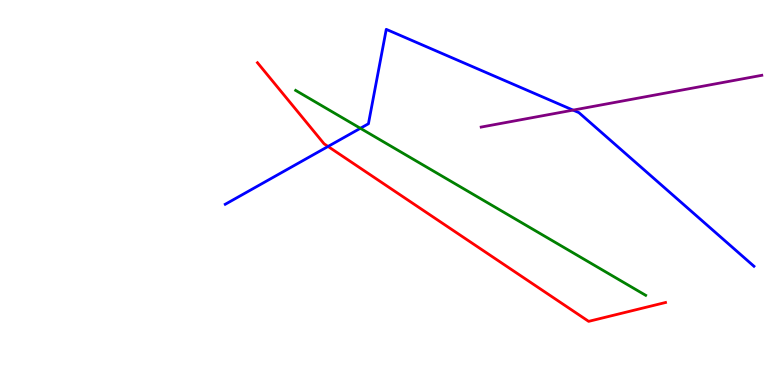[{'lines': ['blue', 'red'], 'intersections': [{'x': 4.23, 'y': 6.2}]}, {'lines': ['green', 'red'], 'intersections': []}, {'lines': ['purple', 'red'], 'intersections': []}, {'lines': ['blue', 'green'], 'intersections': [{'x': 4.65, 'y': 6.67}]}, {'lines': ['blue', 'purple'], 'intersections': [{'x': 7.39, 'y': 7.14}]}, {'lines': ['green', 'purple'], 'intersections': []}]